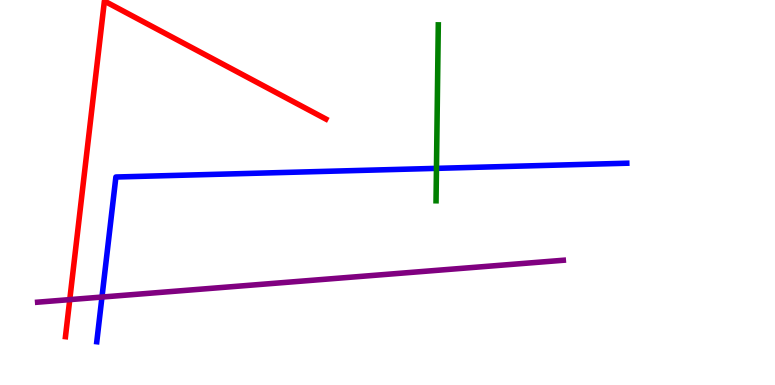[{'lines': ['blue', 'red'], 'intersections': []}, {'lines': ['green', 'red'], 'intersections': []}, {'lines': ['purple', 'red'], 'intersections': [{'x': 0.9, 'y': 2.22}]}, {'lines': ['blue', 'green'], 'intersections': [{'x': 5.63, 'y': 5.63}]}, {'lines': ['blue', 'purple'], 'intersections': [{'x': 1.32, 'y': 2.28}]}, {'lines': ['green', 'purple'], 'intersections': []}]